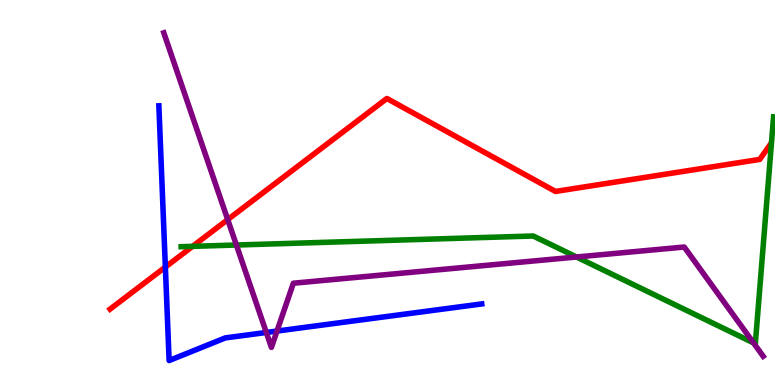[{'lines': ['blue', 'red'], 'intersections': [{'x': 2.13, 'y': 3.06}]}, {'lines': ['green', 'red'], 'intersections': [{'x': 2.48, 'y': 3.6}]}, {'lines': ['purple', 'red'], 'intersections': [{'x': 2.94, 'y': 4.3}]}, {'lines': ['blue', 'green'], 'intersections': []}, {'lines': ['blue', 'purple'], 'intersections': [{'x': 3.44, 'y': 1.36}, {'x': 3.57, 'y': 1.4}]}, {'lines': ['green', 'purple'], 'intersections': [{'x': 3.05, 'y': 3.64}, {'x': 7.44, 'y': 3.32}, {'x': 9.72, 'y': 1.09}]}]